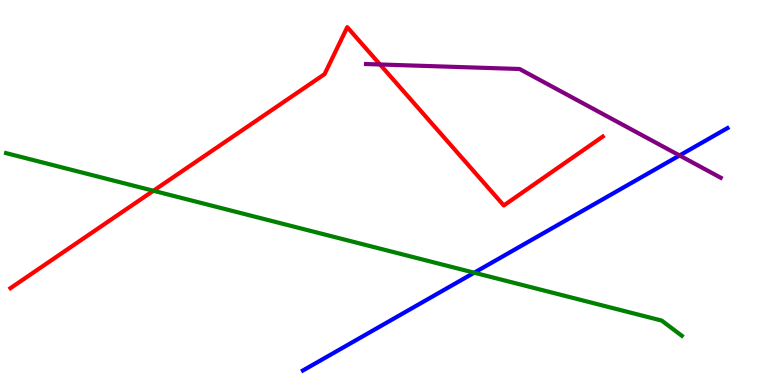[{'lines': ['blue', 'red'], 'intersections': []}, {'lines': ['green', 'red'], 'intersections': [{'x': 1.98, 'y': 5.05}]}, {'lines': ['purple', 'red'], 'intersections': [{'x': 4.9, 'y': 8.33}]}, {'lines': ['blue', 'green'], 'intersections': [{'x': 6.12, 'y': 2.92}]}, {'lines': ['blue', 'purple'], 'intersections': [{'x': 8.77, 'y': 5.96}]}, {'lines': ['green', 'purple'], 'intersections': []}]